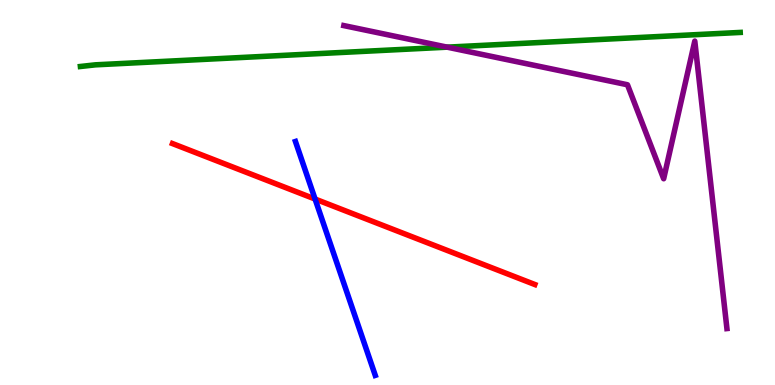[{'lines': ['blue', 'red'], 'intersections': [{'x': 4.07, 'y': 4.83}]}, {'lines': ['green', 'red'], 'intersections': []}, {'lines': ['purple', 'red'], 'intersections': []}, {'lines': ['blue', 'green'], 'intersections': []}, {'lines': ['blue', 'purple'], 'intersections': []}, {'lines': ['green', 'purple'], 'intersections': [{'x': 5.77, 'y': 8.78}]}]